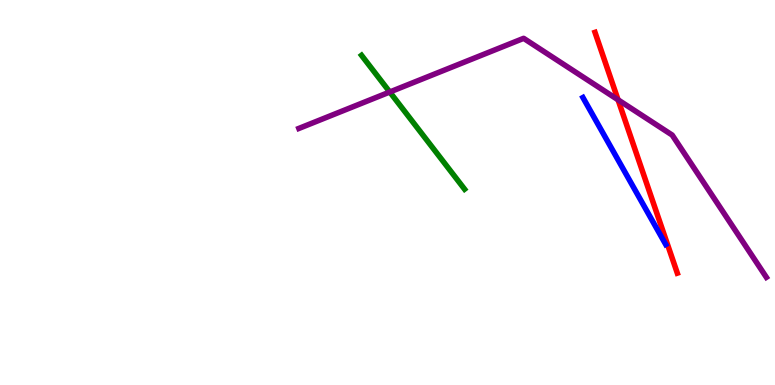[{'lines': ['blue', 'red'], 'intersections': []}, {'lines': ['green', 'red'], 'intersections': []}, {'lines': ['purple', 'red'], 'intersections': [{'x': 7.98, 'y': 7.41}]}, {'lines': ['blue', 'green'], 'intersections': []}, {'lines': ['blue', 'purple'], 'intersections': []}, {'lines': ['green', 'purple'], 'intersections': [{'x': 5.03, 'y': 7.61}]}]